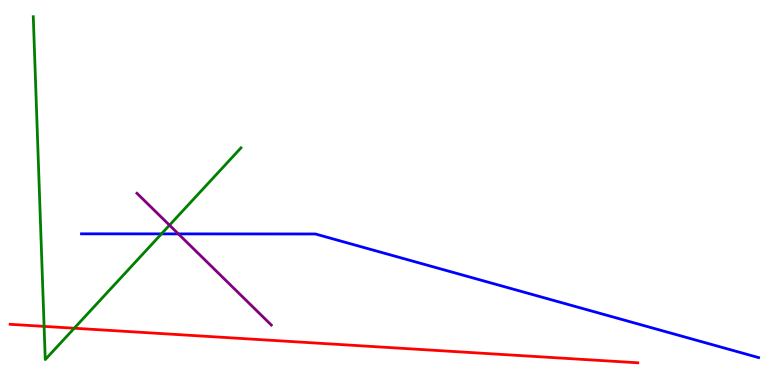[{'lines': ['blue', 'red'], 'intersections': []}, {'lines': ['green', 'red'], 'intersections': [{'x': 0.569, 'y': 1.52}, {'x': 0.958, 'y': 1.47}]}, {'lines': ['purple', 'red'], 'intersections': []}, {'lines': ['blue', 'green'], 'intersections': [{'x': 2.08, 'y': 3.93}]}, {'lines': ['blue', 'purple'], 'intersections': [{'x': 2.3, 'y': 3.92}]}, {'lines': ['green', 'purple'], 'intersections': [{'x': 2.19, 'y': 4.15}]}]